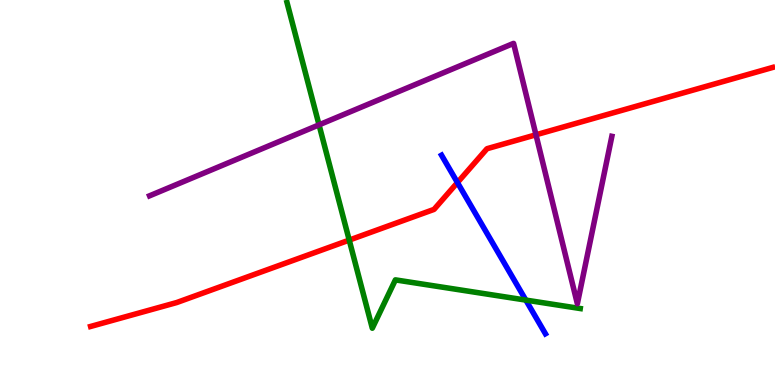[{'lines': ['blue', 'red'], 'intersections': [{'x': 5.9, 'y': 5.26}]}, {'lines': ['green', 'red'], 'intersections': [{'x': 4.51, 'y': 3.76}]}, {'lines': ['purple', 'red'], 'intersections': [{'x': 6.92, 'y': 6.5}]}, {'lines': ['blue', 'green'], 'intersections': [{'x': 6.78, 'y': 2.21}]}, {'lines': ['blue', 'purple'], 'intersections': []}, {'lines': ['green', 'purple'], 'intersections': [{'x': 4.12, 'y': 6.76}]}]